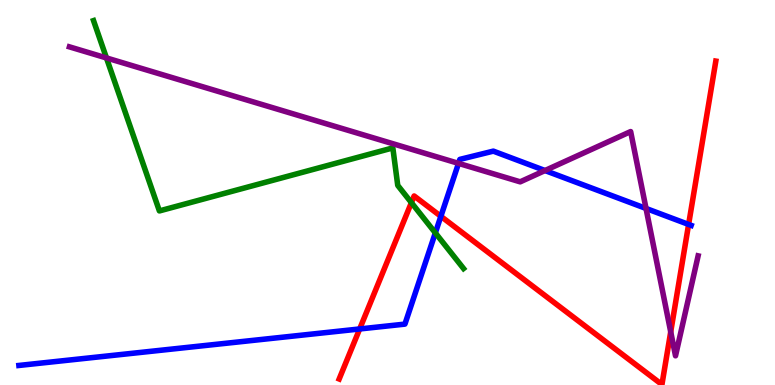[{'lines': ['blue', 'red'], 'intersections': [{'x': 4.64, 'y': 1.46}, {'x': 5.69, 'y': 4.38}, {'x': 8.89, 'y': 4.17}]}, {'lines': ['green', 'red'], 'intersections': [{'x': 5.31, 'y': 4.74}]}, {'lines': ['purple', 'red'], 'intersections': [{'x': 8.65, 'y': 1.38}]}, {'lines': ['blue', 'green'], 'intersections': [{'x': 5.62, 'y': 3.95}]}, {'lines': ['blue', 'purple'], 'intersections': [{'x': 5.92, 'y': 5.76}, {'x': 7.03, 'y': 5.57}, {'x': 8.34, 'y': 4.59}]}, {'lines': ['green', 'purple'], 'intersections': [{'x': 1.37, 'y': 8.5}]}]